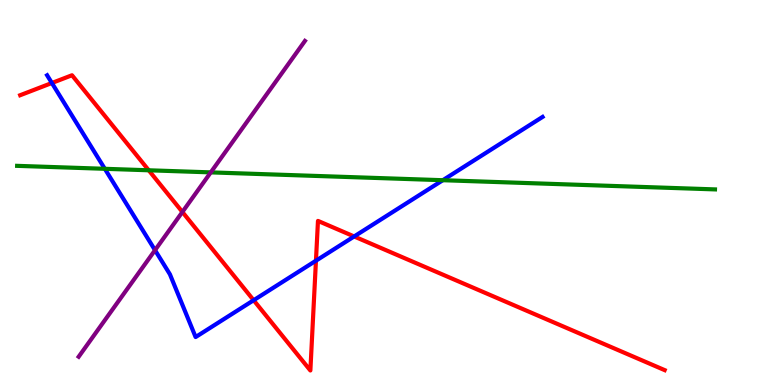[{'lines': ['blue', 'red'], 'intersections': [{'x': 0.669, 'y': 7.84}, {'x': 3.27, 'y': 2.2}, {'x': 4.08, 'y': 3.23}, {'x': 4.57, 'y': 3.86}]}, {'lines': ['green', 'red'], 'intersections': [{'x': 1.92, 'y': 5.58}]}, {'lines': ['purple', 'red'], 'intersections': [{'x': 2.35, 'y': 4.49}]}, {'lines': ['blue', 'green'], 'intersections': [{'x': 1.35, 'y': 5.62}, {'x': 5.71, 'y': 5.32}]}, {'lines': ['blue', 'purple'], 'intersections': [{'x': 2.0, 'y': 3.5}]}, {'lines': ['green', 'purple'], 'intersections': [{'x': 2.72, 'y': 5.52}]}]